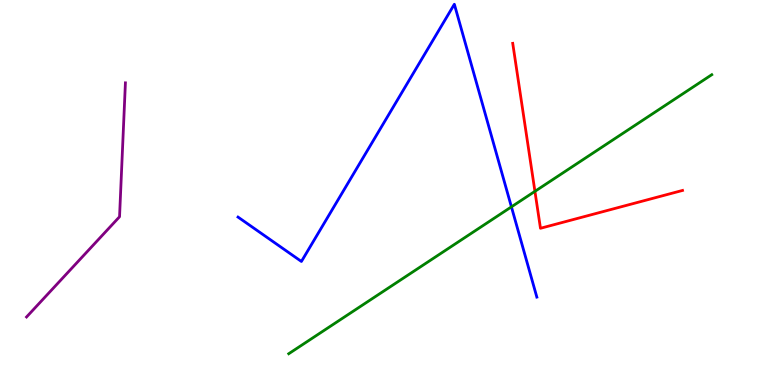[{'lines': ['blue', 'red'], 'intersections': []}, {'lines': ['green', 'red'], 'intersections': [{'x': 6.9, 'y': 5.03}]}, {'lines': ['purple', 'red'], 'intersections': []}, {'lines': ['blue', 'green'], 'intersections': [{'x': 6.6, 'y': 4.63}]}, {'lines': ['blue', 'purple'], 'intersections': []}, {'lines': ['green', 'purple'], 'intersections': []}]